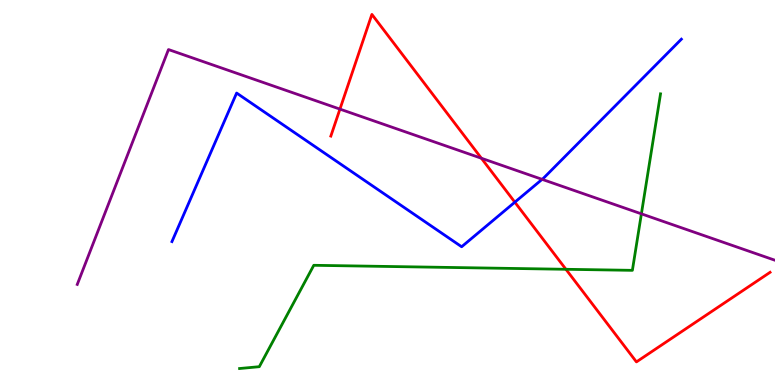[{'lines': ['blue', 'red'], 'intersections': [{'x': 6.64, 'y': 4.75}]}, {'lines': ['green', 'red'], 'intersections': [{'x': 7.3, 'y': 3.01}]}, {'lines': ['purple', 'red'], 'intersections': [{'x': 4.39, 'y': 7.17}, {'x': 6.21, 'y': 5.89}]}, {'lines': ['blue', 'green'], 'intersections': []}, {'lines': ['blue', 'purple'], 'intersections': [{'x': 6.99, 'y': 5.34}]}, {'lines': ['green', 'purple'], 'intersections': [{'x': 8.28, 'y': 4.45}]}]